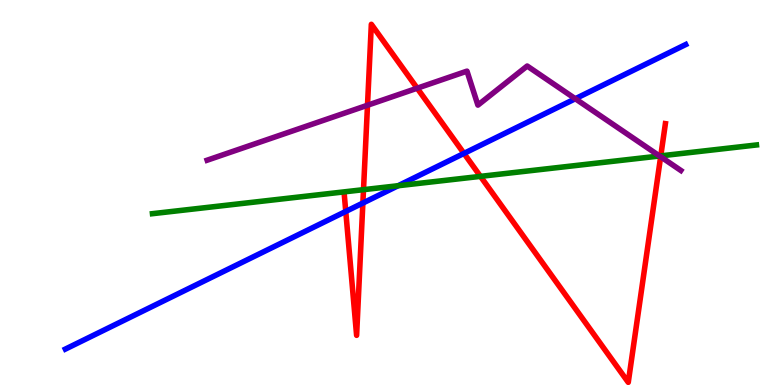[{'lines': ['blue', 'red'], 'intersections': [{'x': 4.46, 'y': 4.51}, {'x': 4.68, 'y': 4.73}, {'x': 5.99, 'y': 6.02}]}, {'lines': ['green', 'red'], 'intersections': [{'x': 4.69, 'y': 5.07}, {'x': 6.2, 'y': 5.42}, {'x': 8.53, 'y': 5.95}]}, {'lines': ['purple', 'red'], 'intersections': [{'x': 4.74, 'y': 7.27}, {'x': 5.38, 'y': 7.71}, {'x': 8.52, 'y': 5.93}]}, {'lines': ['blue', 'green'], 'intersections': [{'x': 5.14, 'y': 5.18}]}, {'lines': ['blue', 'purple'], 'intersections': [{'x': 7.42, 'y': 7.44}]}, {'lines': ['green', 'purple'], 'intersections': [{'x': 8.51, 'y': 5.95}]}]